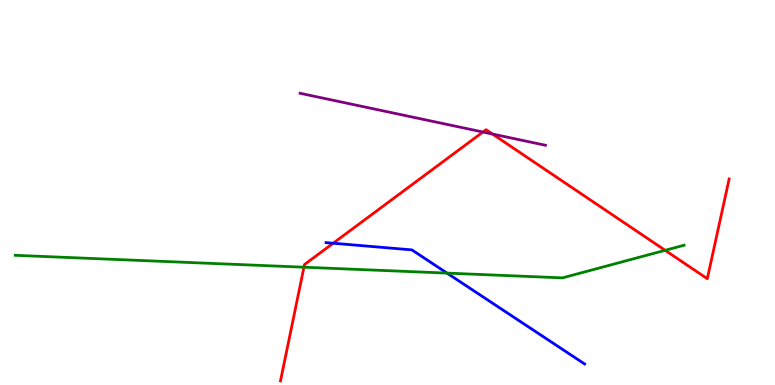[{'lines': ['blue', 'red'], 'intersections': [{'x': 4.3, 'y': 3.68}]}, {'lines': ['green', 'red'], 'intersections': [{'x': 3.92, 'y': 3.06}, {'x': 8.58, 'y': 3.5}]}, {'lines': ['purple', 'red'], 'intersections': [{'x': 6.23, 'y': 6.57}, {'x': 6.35, 'y': 6.52}]}, {'lines': ['blue', 'green'], 'intersections': [{'x': 5.77, 'y': 2.91}]}, {'lines': ['blue', 'purple'], 'intersections': []}, {'lines': ['green', 'purple'], 'intersections': []}]